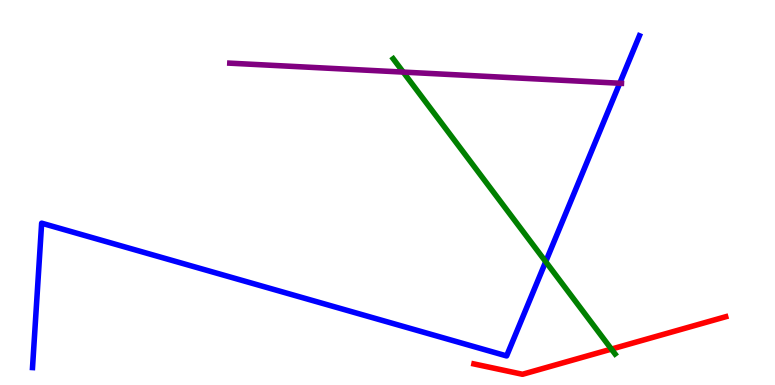[{'lines': ['blue', 'red'], 'intersections': []}, {'lines': ['green', 'red'], 'intersections': [{'x': 7.89, 'y': 0.932}]}, {'lines': ['purple', 'red'], 'intersections': []}, {'lines': ['blue', 'green'], 'intersections': [{'x': 7.04, 'y': 3.2}]}, {'lines': ['blue', 'purple'], 'intersections': [{'x': 8.0, 'y': 7.84}]}, {'lines': ['green', 'purple'], 'intersections': [{'x': 5.2, 'y': 8.13}]}]